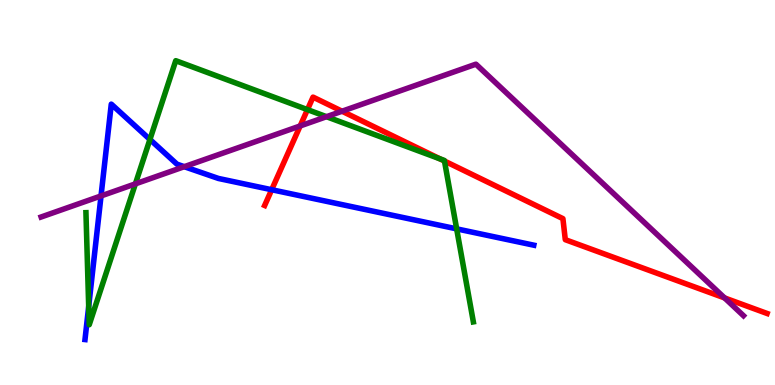[{'lines': ['blue', 'red'], 'intersections': [{'x': 3.51, 'y': 5.07}]}, {'lines': ['green', 'red'], 'intersections': [{'x': 3.97, 'y': 7.15}, {'x': 5.68, 'y': 5.87}, {'x': 5.74, 'y': 5.82}]}, {'lines': ['purple', 'red'], 'intersections': [{'x': 3.87, 'y': 6.73}, {'x': 4.41, 'y': 7.11}, {'x': 9.35, 'y': 2.26}]}, {'lines': ['blue', 'green'], 'intersections': [{'x': 1.14, 'y': 2.04}, {'x': 1.93, 'y': 6.38}, {'x': 5.89, 'y': 4.06}]}, {'lines': ['blue', 'purple'], 'intersections': [{'x': 1.3, 'y': 4.91}, {'x': 2.38, 'y': 5.67}]}, {'lines': ['green', 'purple'], 'intersections': [{'x': 1.75, 'y': 5.22}, {'x': 4.21, 'y': 6.97}]}]